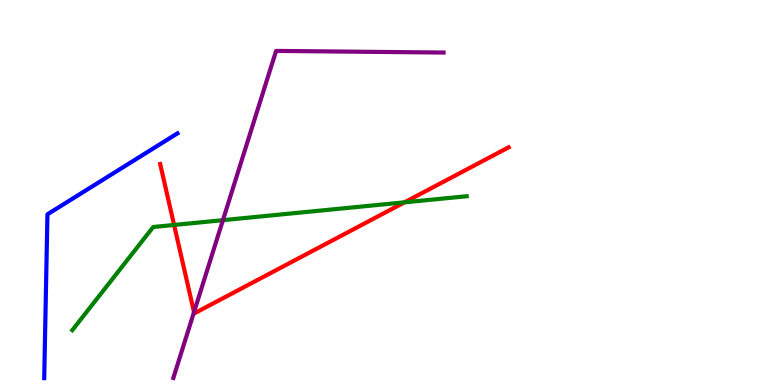[{'lines': ['blue', 'red'], 'intersections': []}, {'lines': ['green', 'red'], 'intersections': [{'x': 2.25, 'y': 4.16}, {'x': 5.22, 'y': 4.74}]}, {'lines': ['purple', 'red'], 'intersections': [{'x': 2.5, 'y': 1.89}]}, {'lines': ['blue', 'green'], 'intersections': []}, {'lines': ['blue', 'purple'], 'intersections': []}, {'lines': ['green', 'purple'], 'intersections': [{'x': 2.88, 'y': 4.28}]}]